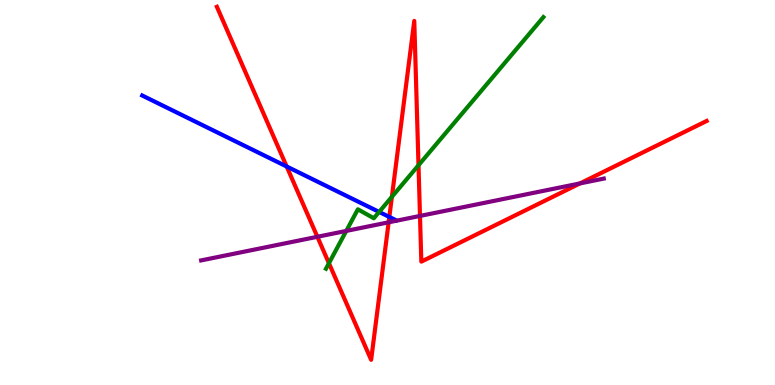[{'lines': ['blue', 'red'], 'intersections': [{'x': 3.7, 'y': 5.68}, {'x': 5.02, 'y': 4.37}]}, {'lines': ['green', 'red'], 'intersections': [{'x': 4.24, 'y': 3.16}, {'x': 5.06, 'y': 4.89}, {'x': 5.4, 'y': 5.71}]}, {'lines': ['purple', 'red'], 'intersections': [{'x': 4.1, 'y': 3.85}, {'x': 5.01, 'y': 4.23}, {'x': 5.42, 'y': 4.39}, {'x': 7.48, 'y': 5.24}]}, {'lines': ['blue', 'green'], 'intersections': [{'x': 4.89, 'y': 4.5}]}, {'lines': ['blue', 'purple'], 'intersections': []}, {'lines': ['green', 'purple'], 'intersections': [{'x': 4.47, 'y': 4.0}]}]